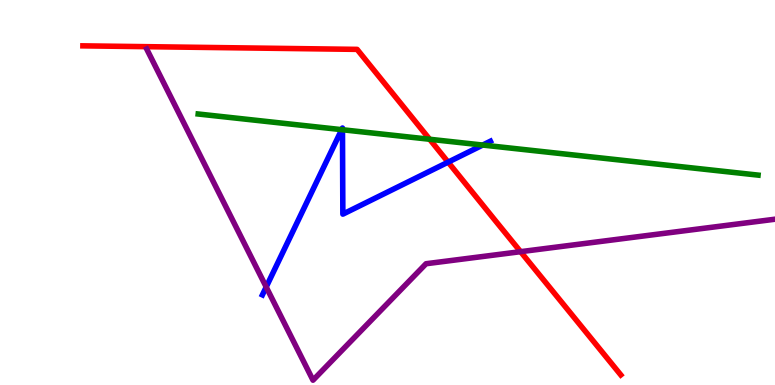[{'lines': ['blue', 'red'], 'intersections': [{'x': 5.78, 'y': 5.79}]}, {'lines': ['green', 'red'], 'intersections': [{'x': 5.54, 'y': 6.38}]}, {'lines': ['purple', 'red'], 'intersections': [{'x': 6.72, 'y': 3.46}]}, {'lines': ['blue', 'green'], 'intersections': [{'x': 4.41, 'y': 6.63}, {'x': 4.42, 'y': 6.63}, {'x': 6.23, 'y': 6.23}]}, {'lines': ['blue', 'purple'], 'intersections': [{'x': 3.43, 'y': 2.55}]}, {'lines': ['green', 'purple'], 'intersections': []}]